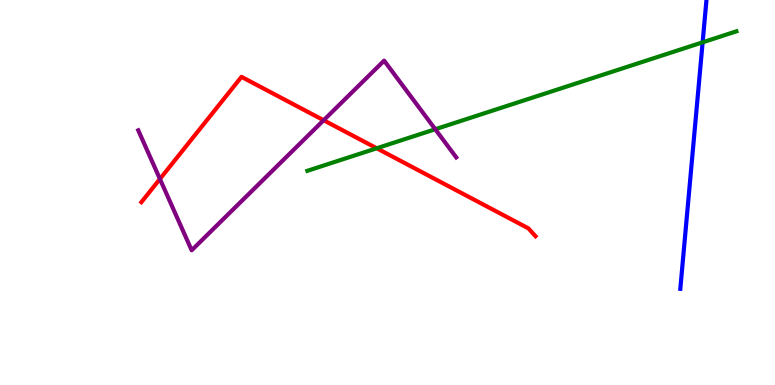[{'lines': ['blue', 'red'], 'intersections': []}, {'lines': ['green', 'red'], 'intersections': [{'x': 4.86, 'y': 6.15}]}, {'lines': ['purple', 'red'], 'intersections': [{'x': 2.06, 'y': 5.35}, {'x': 4.18, 'y': 6.88}]}, {'lines': ['blue', 'green'], 'intersections': [{'x': 9.07, 'y': 8.9}]}, {'lines': ['blue', 'purple'], 'intersections': []}, {'lines': ['green', 'purple'], 'intersections': [{'x': 5.62, 'y': 6.64}]}]